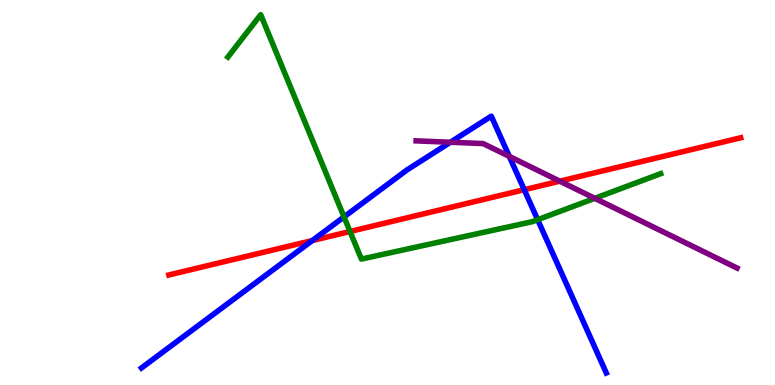[{'lines': ['blue', 'red'], 'intersections': [{'x': 4.03, 'y': 3.75}, {'x': 6.76, 'y': 5.07}]}, {'lines': ['green', 'red'], 'intersections': [{'x': 4.52, 'y': 3.99}]}, {'lines': ['purple', 'red'], 'intersections': [{'x': 7.22, 'y': 5.29}]}, {'lines': ['blue', 'green'], 'intersections': [{'x': 4.44, 'y': 4.37}, {'x': 6.94, 'y': 4.29}]}, {'lines': ['blue', 'purple'], 'intersections': [{'x': 5.81, 'y': 6.31}, {'x': 6.57, 'y': 5.94}]}, {'lines': ['green', 'purple'], 'intersections': [{'x': 7.67, 'y': 4.85}]}]